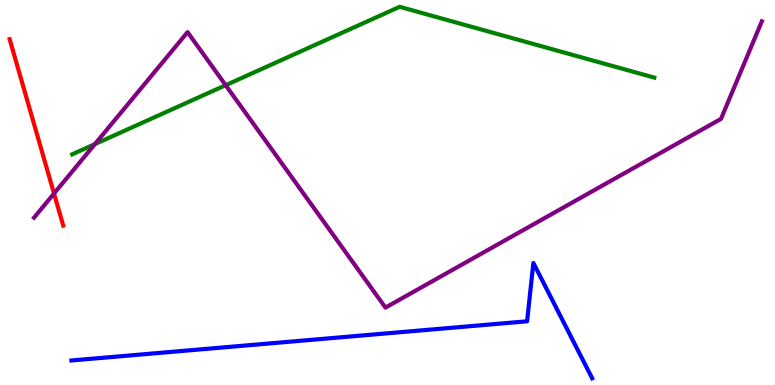[{'lines': ['blue', 'red'], 'intersections': []}, {'lines': ['green', 'red'], 'intersections': []}, {'lines': ['purple', 'red'], 'intersections': [{'x': 0.697, 'y': 4.97}]}, {'lines': ['blue', 'green'], 'intersections': []}, {'lines': ['blue', 'purple'], 'intersections': []}, {'lines': ['green', 'purple'], 'intersections': [{'x': 1.22, 'y': 6.26}, {'x': 2.91, 'y': 7.79}]}]